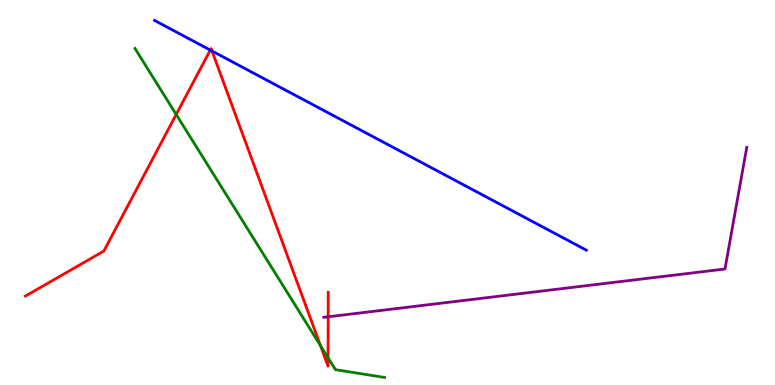[{'lines': ['blue', 'red'], 'intersections': [{'x': 2.71, 'y': 8.7}, {'x': 2.74, 'y': 8.68}]}, {'lines': ['green', 'red'], 'intersections': [{'x': 2.27, 'y': 7.03}, {'x': 4.14, 'y': 1.02}, {'x': 4.23, 'y': 0.706}]}, {'lines': ['purple', 'red'], 'intersections': [{'x': 4.23, 'y': 1.77}]}, {'lines': ['blue', 'green'], 'intersections': []}, {'lines': ['blue', 'purple'], 'intersections': []}, {'lines': ['green', 'purple'], 'intersections': []}]